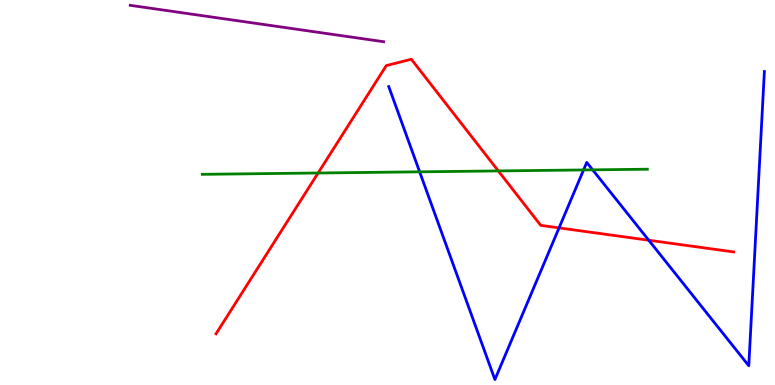[{'lines': ['blue', 'red'], 'intersections': [{'x': 7.21, 'y': 4.08}, {'x': 8.37, 'y': 3.76}]}, {'lines': ['green', 'red'], 'intersections': [{'x': 4.1, 'y': 5.51}, {'x': 6.43, 'y': 5.56}]}, {'lines': ['purple', 'red'], 'intersections': []}, {'lines': ['blue', 'green'], 'intersections': [{'x': 5.41, 'y': 5.54}, {'x': 7.53, 'y': 5.59}, {'x': 7.65, 'y': 5.59}]}, {'lines': ['blue', 'purple'], 'intersections': []}, {'lines': ['green', 'purple'], 'intersections': []}]